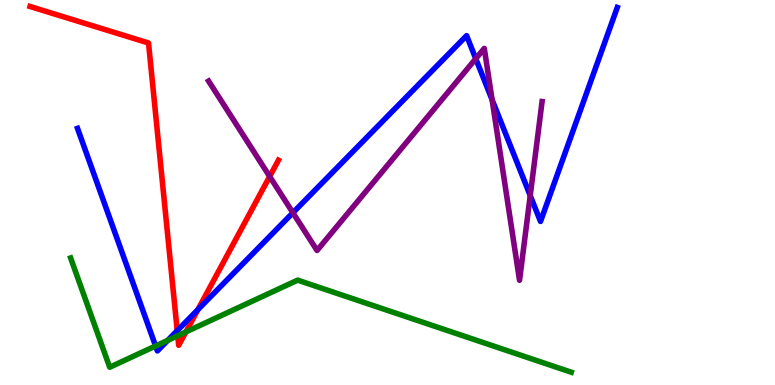[{'lines': ['blue', 'red'], 'intersections': [{'x': 2.29, 'y': 1.41}, {'x': 2.55, 'y': 1.96}]}, {'lines': ['green', 'red'], 'intersections': [{'x': 2.29, 'y': 1.28}, {'x': 2.4, 'y': 1.38}]}, {'lines': ['purple', 'red'], 'intersections': [{'x': 3.48, 'y': 5.42}]}, {'lines': ['blue', 'green'], 'intersections': [{'x': 2.01, 'y': 1.01}, {'x': 2.16, 'y': 1.16}]}, {'lines': ['blue', 'purple'], 'intersections': [{'x': 3.78, 'y': 4.47}, {'x': 6.14, 'y': 8.48}, {'x': 6.35, 'y': 7.41}, {'x': 6.84, 'y': 4.92}]}, {'lines': ['green', 'purple'], 'intersections': []}]